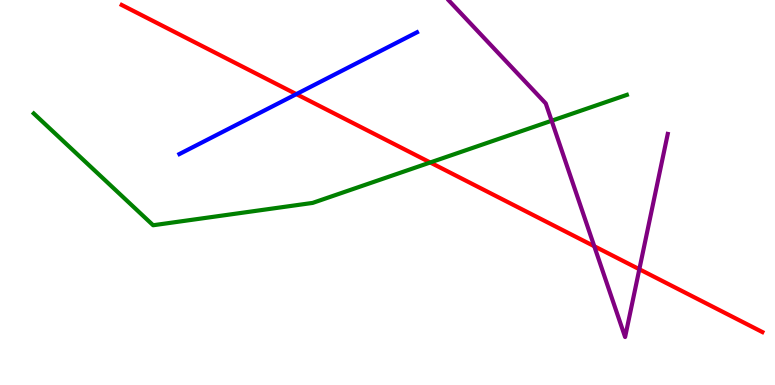[{'lines': ['blue', 'red'], 'intersections': [{'x': 3.82, 'y': 7.56}]}, {'lines': ['green', 'red'], 'intersections': [{'x': 5.55, 'y': 5.78}]}, {'lines': ['purple', 'red'], 'intersections': [{'x': 7.67, 'y': 3.6}, {'x': 8.25, 'y': 3.01}]}, {'lines': ['blue', 'green'], 'intersections': []}, {'lines': ['blue', 'purple'], 'intersections': []}, {'lines': ['green', 'purple'], 'intersections': [{'x': 7.12, 'y': 6.86}]}]